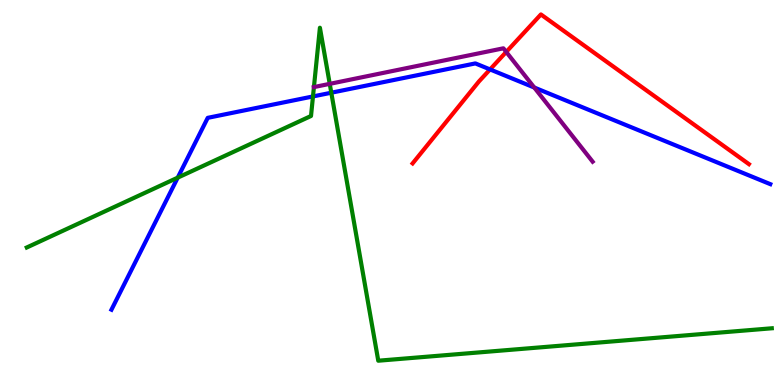[{'lines': ['blue', 'red'], 'intersections': [{'x': 6.32, 'y': 8.2}]}, {'lines': ['green', 'red'], 'intersections': []}, {'lines': ['purple', 'red'], 'intersections': [{'x': 6.53, 'y': 8.65}]}, {'lines': ['blue', 'green'], 'intersections': [{'x': 2.29, 'y': 5.39}, {'x': 4.04, 'y': 7.5}, {'x': 4.27, 'y': 7.59}]}, {'lines': ['blue', 'purple'], 'intersections': [{'x': 6.89, 'y': 7.73}]}, {'lines': ['green', 'purple'], 'intersections': [{'x': 4.05, 'y': 7.74}, {'x': 4.25, 'y': 7.82}]}]